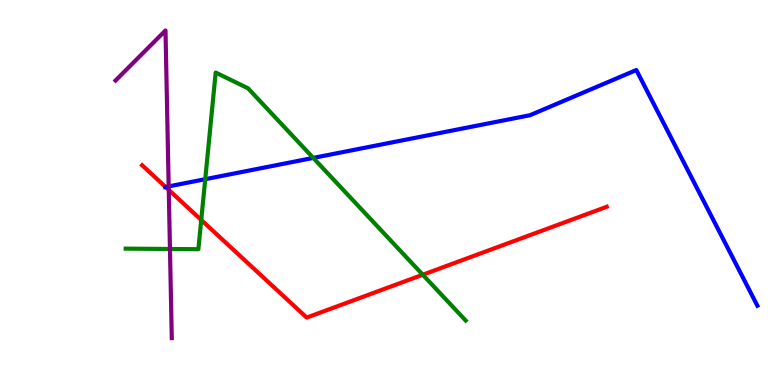[{'lines': ['blue', 'red'], 'intersections': [{'x': 2.14, 'y': 5.14}]}, {'lines': ['green', 'red'], 'intersections': [{'x': 2.6, 'y': 4.29}, {'x': 5.45, 'y': 2.86}]}, {'lines': ['purple', 'red'], 'intersections': [{'x': 2.18, 'y': 5.07}]}, {'lines': ['blue', 'green'], 'intersections': [{'x': 2.65, 'y': 5.35}, {'x': 4.04, 'y': 5.9}]}, {'lines': ['blue', 'purple'], 'intersections': [{'x': 2.18, 'y': 5.16}]}, {'lines': ['green', 'purple'], 'intersections': [{'x': 2.19, 'y': 3.53}]}]